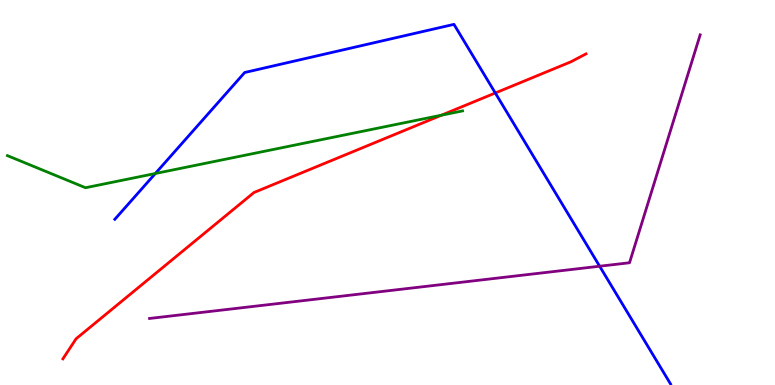[{'lines': ['blue', 'red'], 'intersections': [{'x': 6.39, 'y': 7.58}]}, {'lines': ['green', 'red'], 'intersections': [{'x': 5.7, 'y': 7.01}]}, {'lines': ['purple', 'red'], 'intersections': []}, {'lines': ['blue', 'green'], 'intersections': [{'x': 2.0, 'y': 5.49}]}, {'lines': ['blue', 'purple'], 'intersections': [{'x': 7.74, 'y': 3.09}]}, {'lines': ['green', 'purple'], 'intersections': []}]